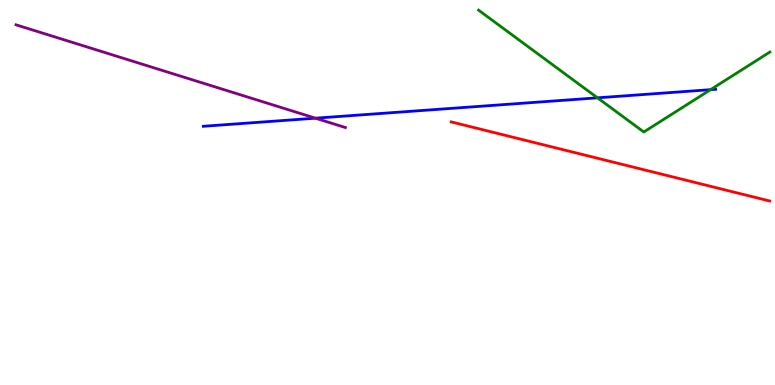[{'lines': ['blue', 'red'], 'intersections': []}, {'lines': ['green', 'red'], 'intersections': []}, {'lines': ['purple', 'red'], 'intersections': []}, {'lines': ['blue', 'green'], 'intersections': [{'x': 7.71, 'y': 7.46}, {'x': 9.17, 'y': 7.67}]}, {'lines': ['blue', 'purple'], 'intersections': [{'x': 4.07, 'y': 6.93}]}, {'lines': ['green', 'purple'], 'intersections': []}]